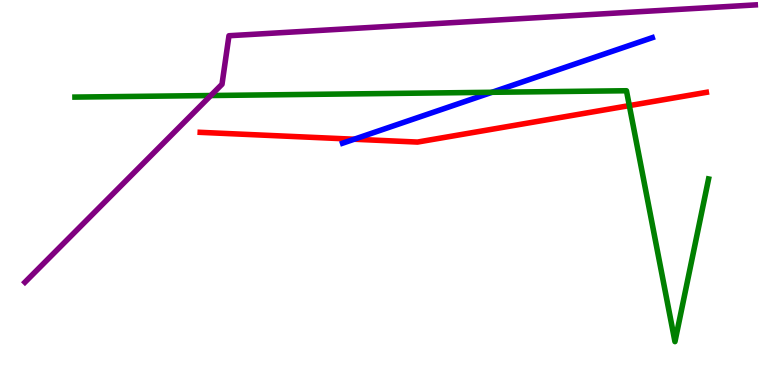[{'lines': ['blue', 'red'], 'intersections': [{'x': 4.57, 'y': 6.38}]}, {'lines': ['green', 'red'], 'intersections': [{'x': 8.12, 'y': 7.26}]}, {'lines': ['purple', 'red'], 'intersections': []}, {'lines': ['blue', 'green'], 'intersections': [{'x': 6.35, 'y': 7.6}]}, {'lines': ['blue', 'purple'], 'intersections': []}, {'lines': ['green', 'purple'], 'intersections': [{'x': 2.72, 'y': 7.52}]}]